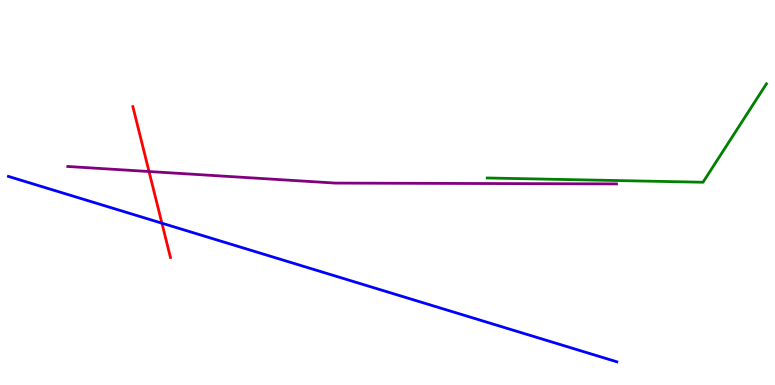[{'lines': ['blue', 'red'], 'intersections': [{'x': 2.09, 'y': 4.2}]}, {'lines': ['green', 'red'], 'intersections': []}, {'lines': ['purple', 'red'], 'intersections': [{'x': 1.92, 'y': 5.54}]}, {'lines': ['blue', 'green'], 'intersections': []}, {'lines': ['blue', 'purple'], 'intersections': []}, {'lines': ['green', 'purple'], 'intersections': []}]